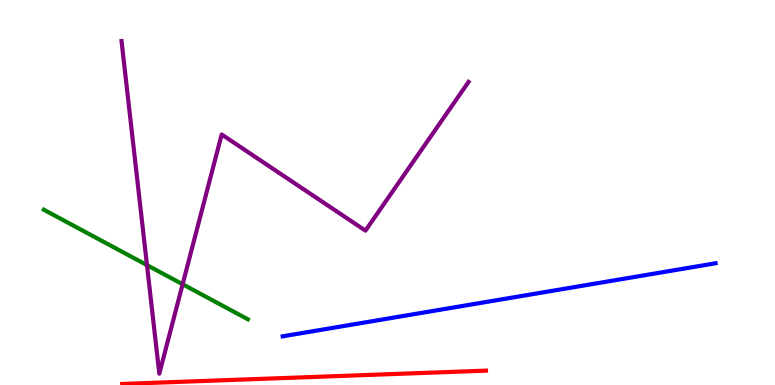[{'lines': ['blue', 'red'], 'intersections': []}, {'lines': ['green', 'red'], 'intersections': []}, {'lines': ['purple', 'red'], 'intersections': []}, {'lines': ['blue', 'green'], 'intersections': []}, {'lines': ['blue', 'purple'], 'intersections': []}, {'lines': ['green', 'purple'], 'intersections': [{'x': 1.9, 'y': 3.11}, {'x': 2.36, 'y': 2.62}]}]